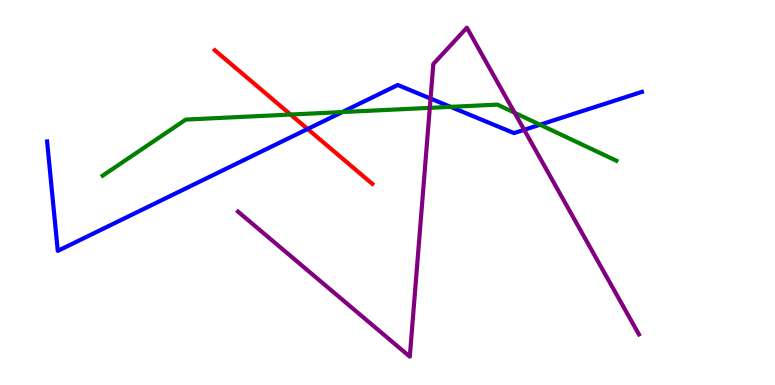[{'lines': ['blue', 'red'], 'intersections': [{'x': 3.97, 'y': 6.65}]}, {'lines': ['green', 'red'], 'intersections': [{'x': 3.75, 'y': 7.02}]}, {'lines': ['purple', 'red'], 'intersections': []}, {'lines': ['blue', 'green'], 'intersections': [{'x': 4.42, 'y': 7.09}, {'x': 5.81, 'y': 7.22}, {'x': 6.97, 'y': 6.76}]}, {'lines': ['blue', 'purple'], 'intersections': [{'x': 5.56, 'y': 7.44}, {'x': 6.76, 'y': 6.63}]}, {'lines': ['green', 'purple'], 'intersections': [{'x': 5.55, 'y': 7.2}, {'x': 6.64, 'y': 7.07}]}]